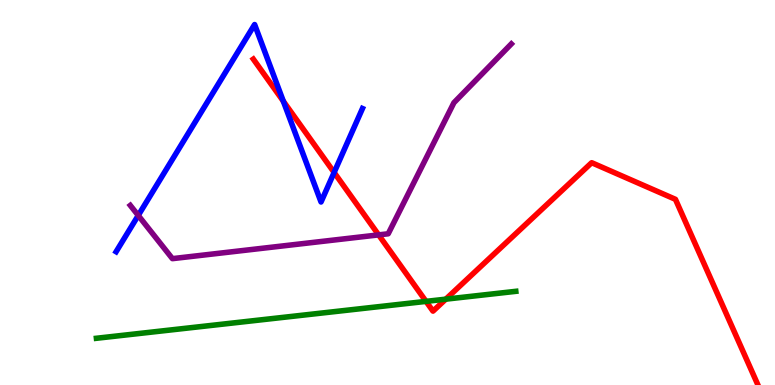[{'lines': ['blue', 'red'], 'intersections': [{'x': 3.66, 'y': 7.37}, {'x': 4.31, 'y': 5.52}]}, {'lines': ['green', 'red'], 'intersections': [{'x': 5.5, 'y': 2.17}, {'x': 5.75, 'y': 2.23}]}, {'lines': ['purple', 'red'], 'intersections': [{'x': 4.89, 'y': 3.9}]}, {'lines': ['blue', 'green'], 'intersections': []}, {'lines': ['blue', 'purple'], 'intersections': [{'x': 1.78, 'y': 4.4}]}, {'lines': ['green', 'purple'], 'intersections': []}]